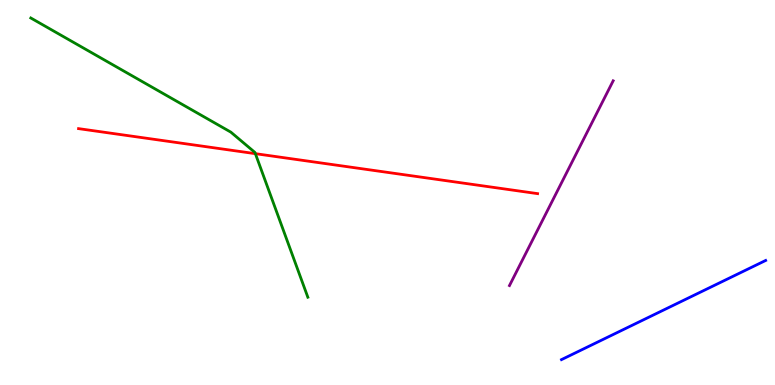[{'lines': ['blue', 'red'], 'intersections': []}, {'lines': ['green', 'red'], 'intersections': [{'x': 3.3, 'y': 6.01}]}, {'lines': ['purple', 'red'], 'intersections': []}, {'lines': ['blue', 'green'], 'intersections': []}, {'lines': ['blue', 'purple'], 'intersections': []}, {'lines': ['green', 'purple'], 'intersections': []}]